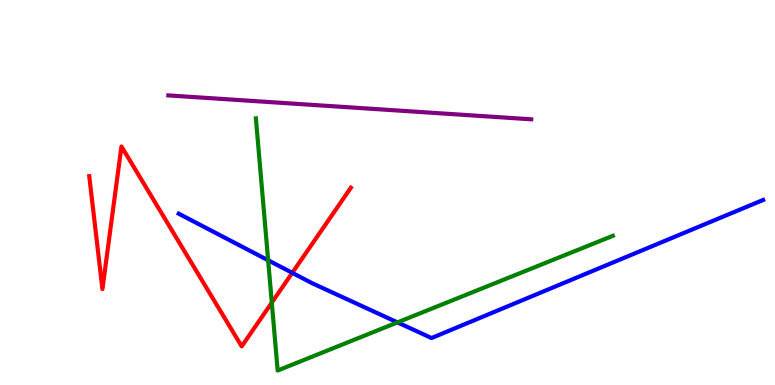[{'lines': ['blue', 'red'], 'intersections': [{'x': 3.77, 'y': 2.91}]}, {'lines': ['green', 'red'], 'intersections': [{'x': 3.51, 'y': 2.14}]}, {'lines': ['purple', 'red'], 'intersections': []}, {'lines': ['blue', 'green'], 'intersections': [{'x': 3.46, 'y': 3.24}, {'x': 5.13, 'y': 1.63}]}, {'lines': ['blue', 'purple'], 'intersections': []}, {'lines': ['green', 'purple'], 'intersections': []}]